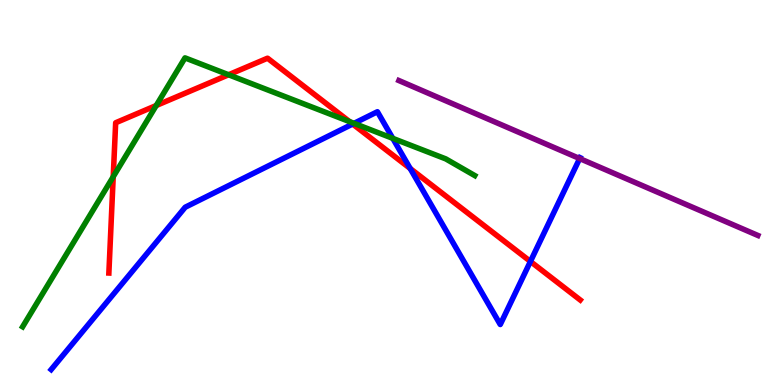[{'lines': ['blue', 'red'], 'intersections': [{'x': 4.55, 'y': 6.78}, {'x': 5.29, 'y': 5.62}, {'x': 6.84, 'y': 3.21}]}, {'lines': ['green', 'red'], 'intersections': [{'x': 1.46, 'y': 5.41}, {'x': 2.02, 'y': 7.26}, {'x': 2.95, 'y': 8.06}, {'x': 4.51, 'y': 6.84}]}, {'lines': ['purple', 'red'], 'intersections': []}, {'lines': ['blue', 'green'], 'intersections': [{'x': 4.57, 'y': 6.8}, {'x': 5.07, 'y': 6.41}]}, {'lines': ['blue', 'purple'], 'intersections': [{'x': 7.48, 'y': 5.88}]}, {'lines': ['green', 'purple'], 'intersections': []}]